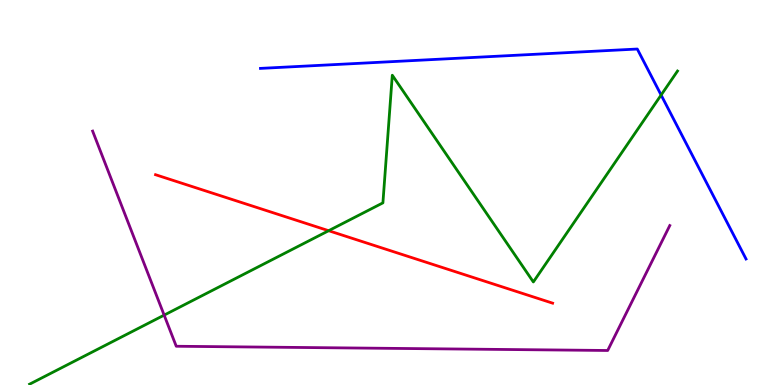[{'lines': ['blue', 'red'], 'intersections': []}, {'lines': ['green', 'red'], 'intersections': [{'x': 4.24, 'y': 4.01}]}, {'lines': ['purple', 'red'], 'intersections': []}, {'lines': ['blue', 'green'], 'intersections': [{'x': 8.53, 'y': 7.53}]}, {'lines': ['blue', 'purple'], 'intersections': []}, {'lines': ['green', 'purple'], 'intersections': [{'x': 2.12, 'y': 1.81}]}]